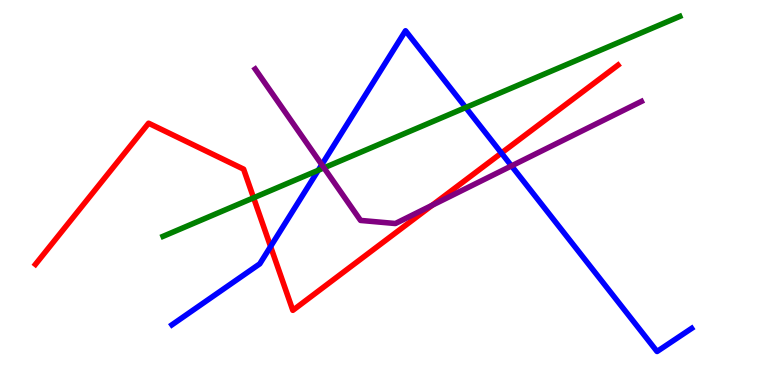[{'lines': ['blue', 'red'], 'intersections': [{'x': 3.49, 'y': 3.6}, {'x': 6.47, 'y': 6.03}]}, {'lines': ['green', 'red'], 'intersections': [{'x': 3.27, 'y': 4.86}]}, {'lines': ['purple', 'red'], 'intersections': [{'x': 5.58, 'y': 4.67}]}, {'lines': ['blue', 'green'], 'intersections': [{'x': 4.11, 'y': 5.58}, {'x': 6.01, 'y': 7.21}]}, {'lines': ['blue', 'purple'], 'intersections': [{'x': 4.15, 'y': 5.72}, {'x': 6.6, 'y': 5.69}]}, {'lines': ['green', 'purple'], 'intersections': [{'x': 4.18, 'y': 5.64}]}]